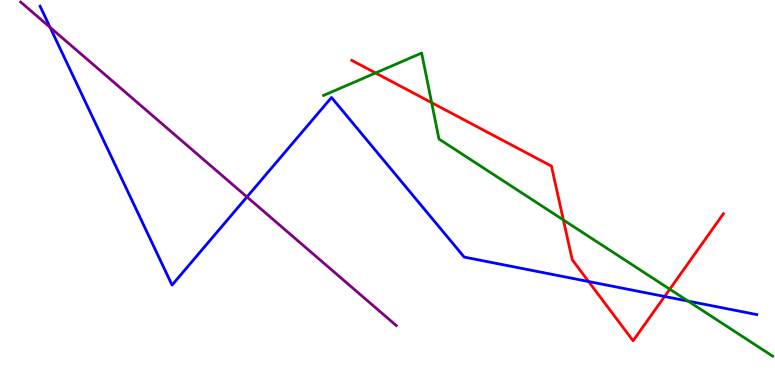[{'lines': ['blue', 'red'], 'intersections': [{'x': 7.59, 'y': 2.69}, {'x': 8.58, 'y': 2.3}]}, {'lines': ['green', 'red'], 'intersections': [{'x': 4.85, 'y': 8.1}, {'x': 5.57, 'y': 7.33}, {'x': 7.27, 'y': 4.29}, {'x': 8.64, 'y': 2.49}]}, {'lines': ['purple', 'red'], 'intersections': []}, {'lines': ['blue', 'green'], 'intersections': [{'x': 8.88, 'y': 2.18}]}, {'lines': ['blue', 'purple'], 'intersections': [{'x': 0.646, 'y': 9.29}, {'x': 3.19, 'y': 4.88}]}, {'lines': ['green', 'purple'], 'intersections': []}]